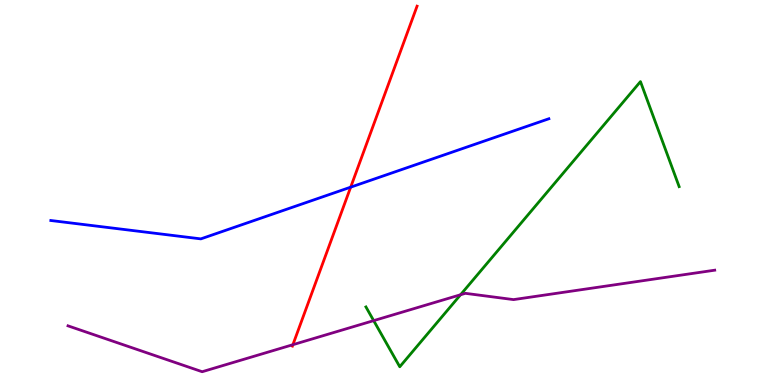[{'lines': ['blue', 'red'], 'intersections': [{'x': 4.52, 'y': 5.14}]}, {'lines': ['green', 'red'], 'intersections': []}, {'lines': ['purple', 'red'], 'intersections': [{'x': 3.78, 'y': 1.05}]}, {'lines': ['blue', 'green'], 'intersections': []}, {'lines': ['blue', 'purple'], 'intersections': []}, {'lines': ['green', 'purple'], 'intersections': [{'x': 4.82, 'y': 1.67}, {'x': 5.94, 'y': 2.34}]}]